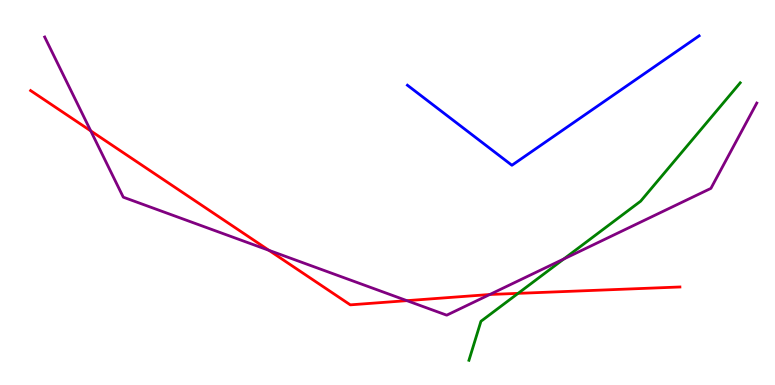[{'lines': ['blue', 'red'], 'intersections': []}, {'lines': ['green', 'red'], 'intersections': [{'x': 6.68, 'y': 2.38}]}, {'lines': ['purple', 'red'], 'intersections': [{'x': 1.17, 'y': 6.6}, {'x': 3.47, 'y': 3.5}, {'x': 5.25, 'y': 2.19}, {'x': 6.32, 'y': 2.35}]}, {'lines': ['blue', 'green'], 'intersections': []}, {'lines': ['blue', 'purple'], 'intersections': []}, {'lines': ['green', 'purple'], 'intersections': [{'x': 7.27, 'y': 3.27}]}]